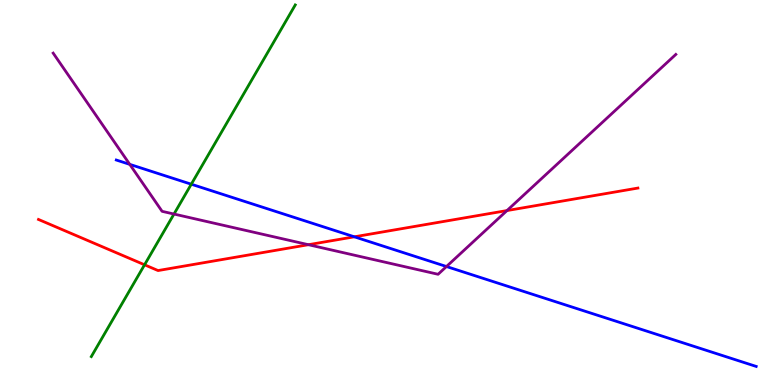[{'lines': ['blue', 'red'], 'intersections': [{'x': 4.57, 'y': 3.85}]}, {'lines': ['green', 'red'], 'intersections': [{'x': 1.87, 'y': 3.12}]}, {'lines': ['purple', 'red'], 'intersections': [{'x': 3.98, 'y': 3.64}, {'x': 6.54, 'y': 4.53}]}, {'lines': ['blue', 'green'], 'intersections': [{'x': 2.47, 'y': 5.22}]}, {'lines': ['blue', 'purple'], 'intersections': [{'x': 1.67, 'y': 5.73}, {'x': 5.76, 'y': 3.08}]}, {'lines': ['green', 'purple'], 'intersections': [{'x': 2.25, 'y': 4.44}]}]